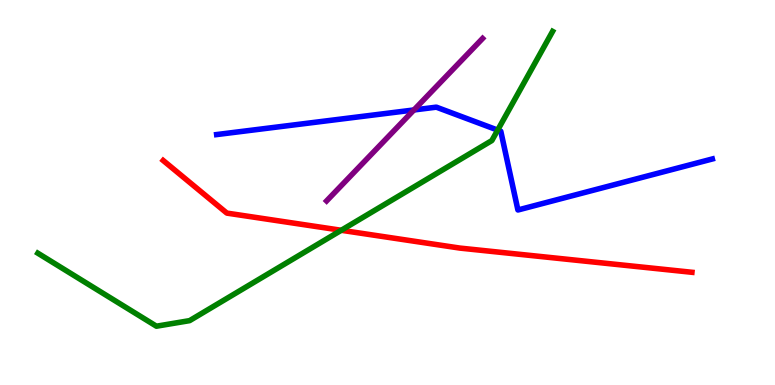[{'lines': ['blue', 'red'], 'intersections': []}, {'lines': ['green', 'red'], 'intersections': [{'x': 4.4, 'y': 4.02}]}, {'lines': ['purple', 'red'], 'intersections': []}, {'lines': ['blue', 'green'], 'intersections': [{'x': 6.42, 'y': 6.62}]}, {'lines': ['blue', 'purple'], 'intersections': [{'x': 5.34, 'y': 7.14}]}, {'lines': ['green', 'purple'], 'intersections': []}]